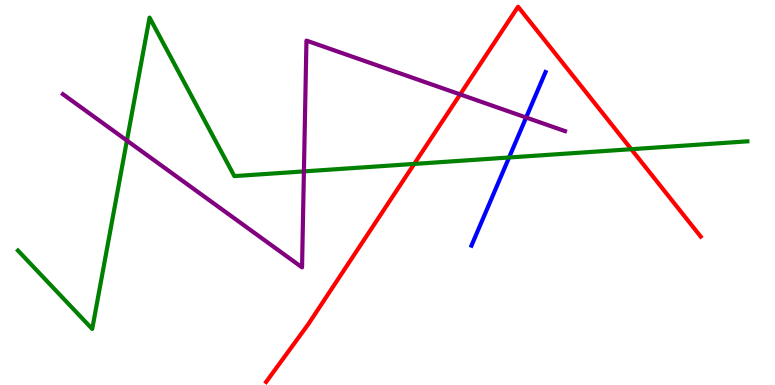[{'lines': ['blue', 'red'], 'intersections': []}, {'lines': ['green', 'red'], 'intersections': [{'x': 5.34, 'y': 5.74}, {'x': 8.15, 'y': 6.12}]}, {'lines': ['purple', 'red'], 'intersections': [{'x': 5.94, 'y': 7.55}]}, {'lines': ['blue', 'green'], 'intersections': [{'x': 6.57, 'y': 5.91}]}, {'lines': ['blue', 'purple'], 'intersections': [{'x': 6.79, 'y': 6.95}]}, {'lines': ['green', 'purple'], 'intersections': [{'x': 1.64, 'y': 6.35}, {'x': 3.92, 'y': 5.55}]}]